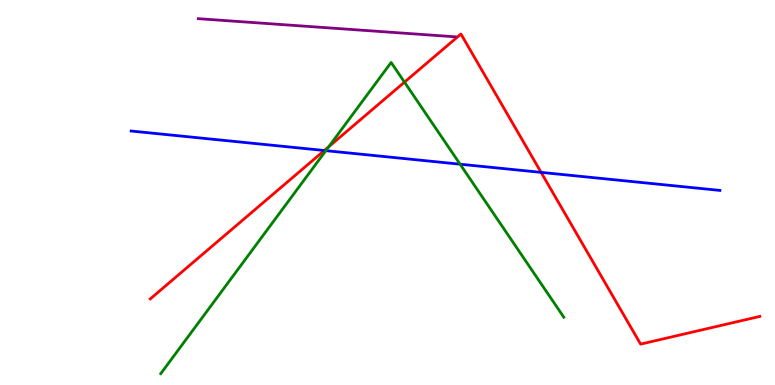[{'lines': ['blue', 'red'], 'intersections': [{'x': 4.18, 'y': 6.09}, {'x': 6.98, 'y': 5.52}]}, {'lines': ['green', 'red'], 'intersections': [{'x': 4.24, 'y': 6.19}, {'x': 5.22, 'y': 7.87}]}, {'lines': ['purple', 'red'], 'intersections': []}, {'lines': ['blue', 'green'], 'intersections': [{'x': 4.2, 'y': 6.09}, {'x': 5.94, 'y': 5.73}]}, {'lines': ['blue', 'purple'], 'intersections': []}, {'lines': ['green', 'purple'], 'intersections': []}]